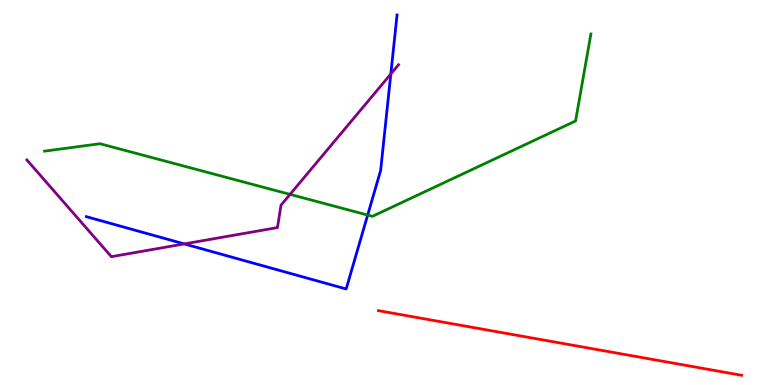[{'lines': ['blue', 'red'], 'intersections': []}, {'lines': ['green', 'red'], 'intersections': []}, {'lines': ['purple', 'red'], 'intersections': []}, {'lines': ['blue', 'green'], 'intersections': [{'x': 4.74, 'y': 4.41}]}, {'lines': ['blue', 'purple'], 'intersections': [{'x': 2.38, 'y': 3.66}, {'x': 5.04, 'y': 8.08}]}, {'lines': ['green', 'purple'], 'intersections': [{'x': 3.74, 'y': 4.95}]}]